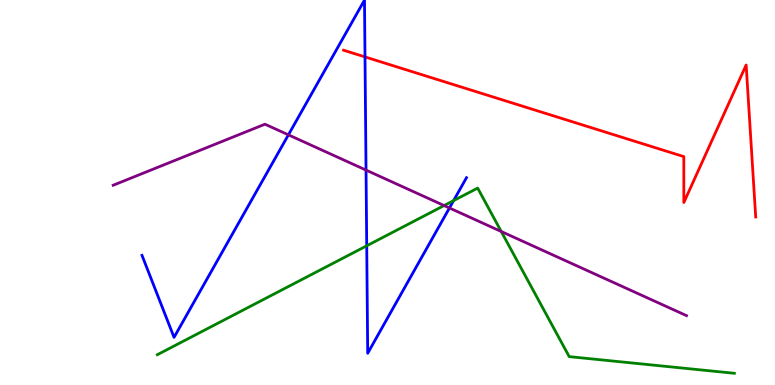[{'lines': ['blue', 'red'], 'intersections': [{'x': 4.71, 'y': 8.52}]}, {'lines': ['green', 'red'], 'intersections': []}, {'lines': ['purple', 'red'], 'intersections': []}, {'lines': ['blue', 'green'], 'intersections': [{'x': 4.73, 'y': 3.62}, {'x': 5.85, 'y': 4.79}]}, {'lines': ['blue', 'purple'], 'intersections': [{'x': 3.72, 'y': 6.5}, {'x': 4.72, 'y': 5.58}, {'x': 5.8, 'y': 4.6}]}, {'lines': ['green', 'purple'], 'intersections': [{'x': 5.73, 'y': 4.66}, {'x': 6.47, 'y': 3.99}]}]